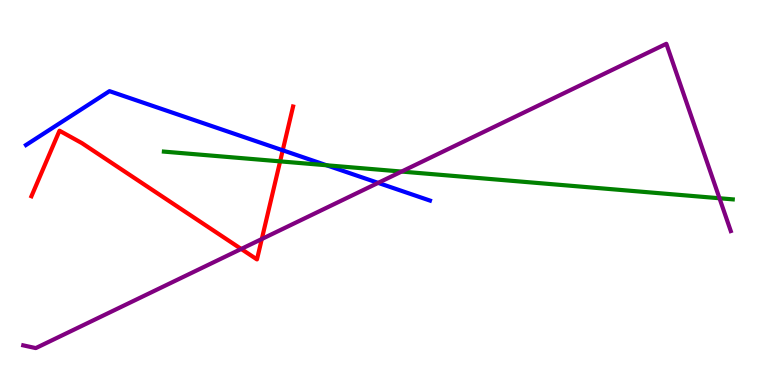[{'lines': ['blue', 'red'], 'intersections': [{'x': 3.65, 'y': 6.1}]}, {'lines': ['green', 'red'], 'intersections': [{'x': 3.61, 'y': 5.81}]}, {'lines': ['purple', 'red'], 'intersections': [{'x': 3.11, 'y': 3.53}, {'x': 3.38, 'y': 3.79}]}, {'lines': ['blue', 'green'], 'intersections': [{'x': 4.21, 'y': 5.71}]}, {'lines': ['blue', 'purple'], 'intersections': [{'x': 4.88, 'y': 5.25}]}, {'lines': ['green', 'purple'], 'intersections': [{'x': 5.18, 'y': 5.54}, {'x': 9.28, 'y': 4.85}]}]